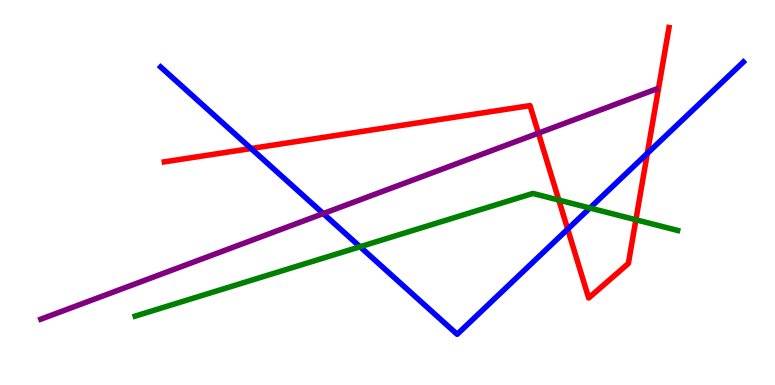[{'lines': ['blue', 'red'], 'intersections': [{'x': 3.24, 'y': 6.14}, {'x': 7.32, 'y': 4.05}, {'x': 8.35, 'y': 6.02}]}, {'lines': ['green', 'red'], 'intersections': [{'x': 7.21, 'y': 4.8}, {'x': 8.21, 'y': 4.29}]}, {'lines': ['purple', 'red'], 'intersections': [{'x': 6.95, 'y': 6.54}]}, {'lines': ['blue', 'green'], 'intersections': [{'x': 4.65, 'y': 3.59}, {'x': 7.61, 'y': 4.6}]}, {'lines': ['blue', 'purple'], 'intersections': [{'x': 4.17, 'y': 4.45}]}, {'lines': ['green', 'purple'], 'intersections': []}]